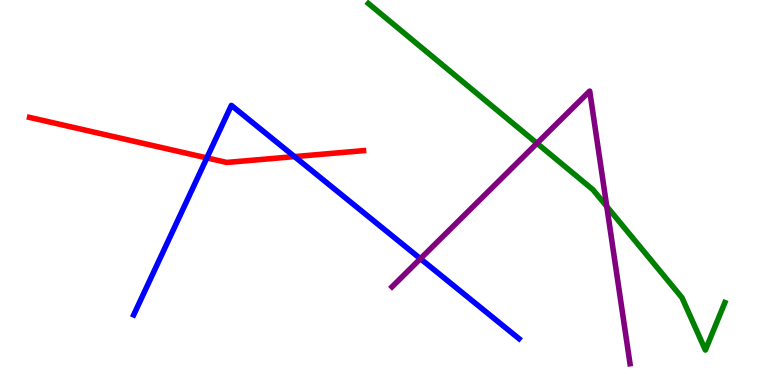[{'lines': ['blue', 'red'], 'intersections': [{'x': 2.67, 'y': 5.9}, {'x': 3.8, 'y': 5.93}]}, {'lines': ['green', 'red'], 'intersections': []}, {'lines': ['purple', 'red'], 'intersections': []}, {'lines': ['blue', 'green'], 'intersections': []}, {'lines': ['blue', 'purple'], 'intersections': [{'x': 5.42, 'y': 3.28}]}, {'lines': ['green', 'purple'], 'intersections': [{'x': 6.93, 'y': 6.28}, {'x': 7.83, 'y': 4.64}]}]